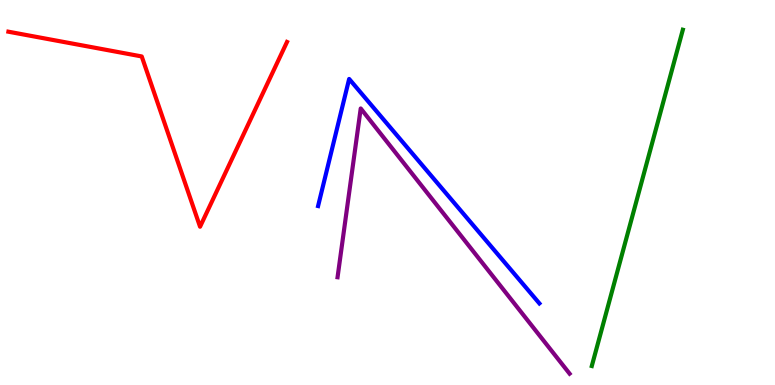[{'lines': ['blue', 'red'], 'intersections': []}, {'lines': ['green', 'red'], 'intersections': []}, {'lines': ['purple', 'red'], 'intersections': []}, {'lines': ['blue', 'green'], 'intersections': []}, {'lines': ['blue', 'purple'], 'intersections': []}, {'lines': ['green', 'purple'], 'intersections': []}]